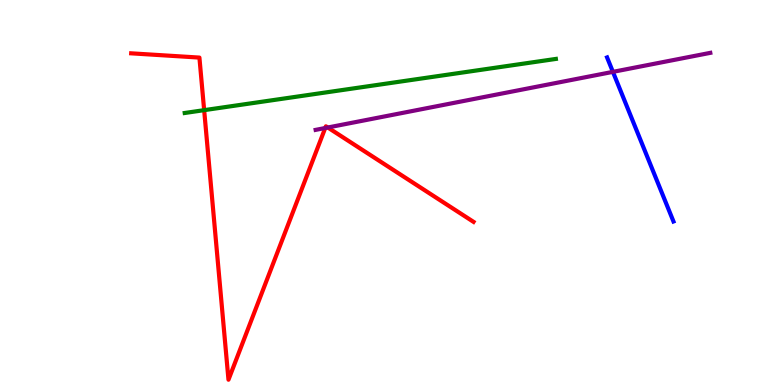[{'lines': ['blue', 'red'], 'intersections': []}, {'lines': ['green', 'red'], 'intersections': [{'x': 2.63, 'y': 7.14}]}, {'lines': ['purple', 'red'], 'intersections': [{'x': 4.2, 'y': 6.68}, {'x': 4.23, 'y': 6.69}]}, {'lines': ['blue', 'green'], 'intersections': []}, {'lines': ['blue', 'purple'], 'intersections': [{'x': 7.91, 'y': 8.13}]}, {'lines': ['green', 'purple'], 'intersections': []}]